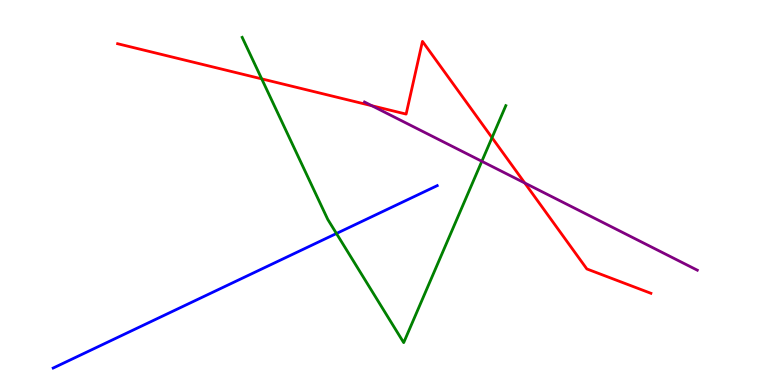[{'lines': ['blue', 'red'], 'intersections': []}, {'lines': ['green', 'red'], 'intersections': [{'x': 3.38, 'y': 7.95}, {'x': 6.35, 'y': 6.42}]}, {'lines': ['purple', 'red'], 'intersections': [{'x': 4.8, 'y': 7.25}, {'x': 6.77, 'y': 5.25}]}, {'lines': ['blue', 'green'], 'intersections': [{'x': 4.34, 'y': 3.94}]}, {'lines': ['blue', 'purple'], 'intersections': []}, {'lines': ['green', 'purple'], 'intersections': [{'x': 6.22, 'y': 5.81}]}]